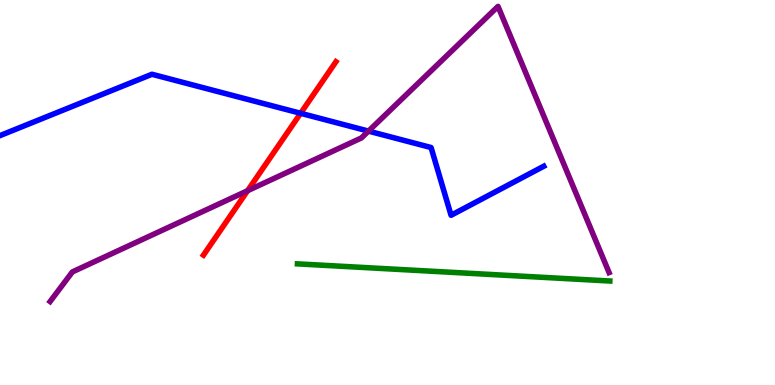[{'lines': ['blue', 'red'], 'intersections': [{'x': 3.88, 'y': 7.06}]}, {'lines': ['green', 'red'], 'intersections': []}, {'lines': ['purple', 'red'], 'intersections': [{'x': 3.19, 'y': 5.05}]}, {'lines': ['blue', 'green'], 'intersections': []}, {'lines': ['blue', 'purple'], 'intersections': [{'x': 4.75, 'y': 6.59}]}, {'lines': ['green', 'purple'], 'intersections': []}]